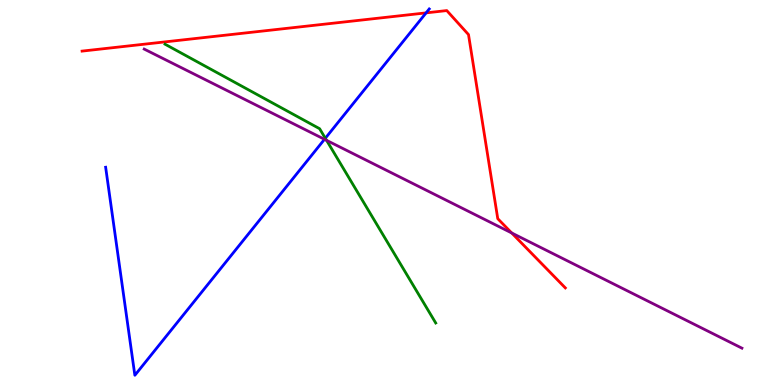[{'lines': ['blue', 'red'], 'intersections': [{'x': 5.5, 'y': 9.67}]}, {'lines': ['green', 'red'], 'intersections': []}, {'lines': ['purple', 'red'], 'intersections': [{'x': 6.6, 'y': 3.95}]}, {'lines': ['blue', 'green'], 'intersections': [{'x': 4.2, 'y': 6.41}]}, {'lines': ['blue', 'purple'], 'intersections': [{'x': 4.19, 'y': 6.38}]}, {'lines': ['green', 'purple'], 'intersections': [{'x': 4.21, 'y': 6.36}]}]